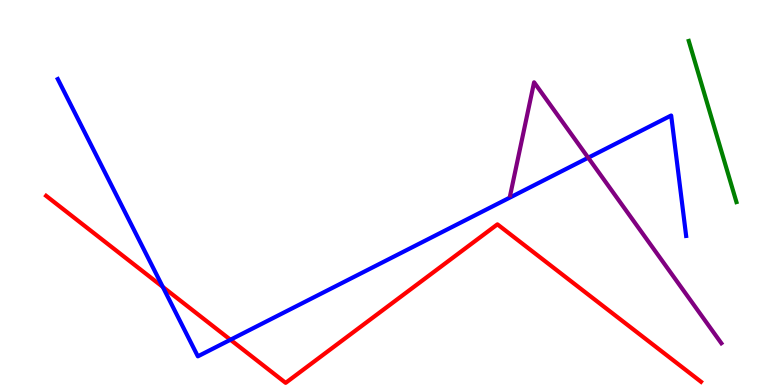[{'lines': ['blue', 'red'], 'intersections': [{'x': 2.1, 'y': 2.55}, {'x': 2.97, 'y': 1.18}]}, {'lines': ['green', 'red'], 'intersections': []}, {'lines': ['purple', 'red'], 'intersections': []}, {'lines': ['blue', 'green'], 'intersections': []}, {'lines': ['blue', 'purple'], 'intersections': [{'x': 7.59, 'y': 5.9}]}, {'lines': ['green', 'purple'], 'intersections': []}]